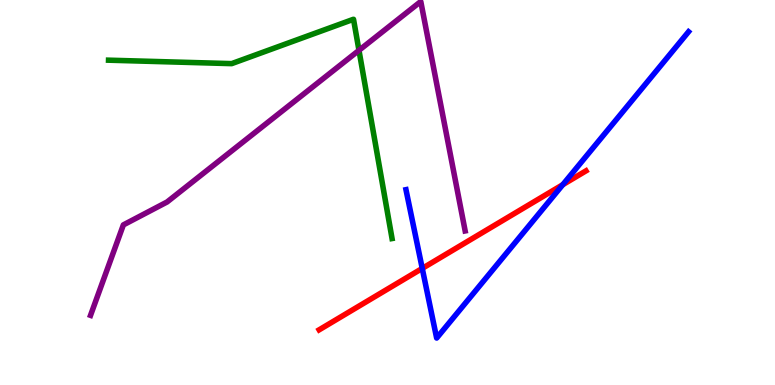[{'lines': ['blue', 'red'], 'intersections': [{'x': 5.45, 'y': 3.03}, {'x': 7.26, 'y': 5.2}]}, {'lines': ['green', 'red'], 'intersections': []}, {'lines': ['purple', 'red'], 'intersections': []}, {'lines': ['blue', 'green'], 'intersections': []}, {'lines': ['blue', 'purple'], 'intersections': []}, {'lines': ['green', 'purple'], 'intersections': [{'x': 4.63, 'y': 8.69}]}]